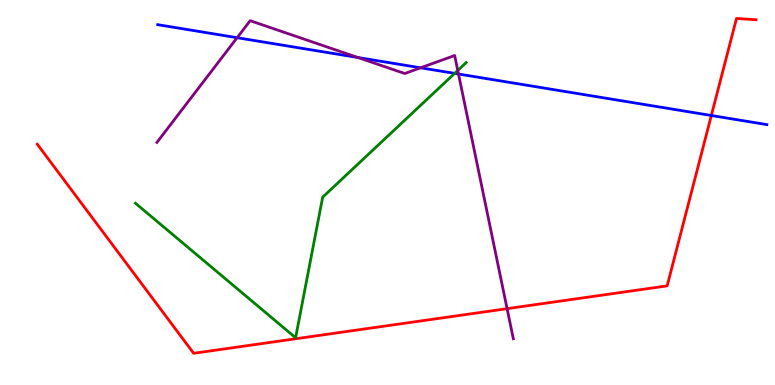[{'lines': ['blue', 'red'], 'intersections': [{'x': 9.18, 'y': 7.0}]}, {'lines': ['green', 'red'], 'intersections': []}, {'lines': ['purple', 'red'], 'intersections': [{'x': 6.54, 'y': 1.98}]}, {'lines': ['blue', 'green'], 'intersections': [{'x': 5.87, 'y': 8.09}]}, {'lines': ['blue', 'purple'], 'intersections': [{'x': 3.06, 'y': 9.02}, {'x': 4.62, 'y': 8.51}, {'x': 5.43, 'y': 8.24}, {'x': 5.92, 'y': 8.08}]}, {'lines': ['green', 'purple'], 'intersections': [{'x': 5.91, 'y': 8.17}]}]